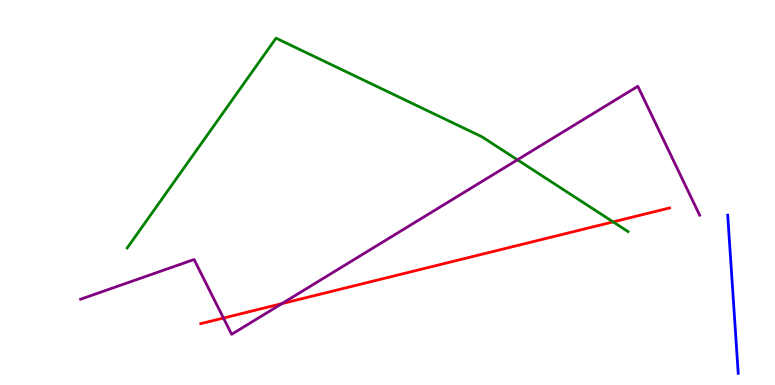[{'lines': ['blue', 'red'], 'intersections': []}, {'lines': ['green', 'red'], 'intersections': [{'x': 7.91, 'y': 4.24}]}, {'lines': ['purple', 'red'], 'intersections': [{'x': 2.88, 'y': 1.74}, {'x': 3.64, 'y': 2.11}]}, {'lines': ['blue', 'green'], 'intersections': []}, {'lines': ['blue', 'purple'], 'intersections': []}, {'lines': ['green', 'purple'], 'intersections': [{'x': 6.68, 'y': 5.85}]}]